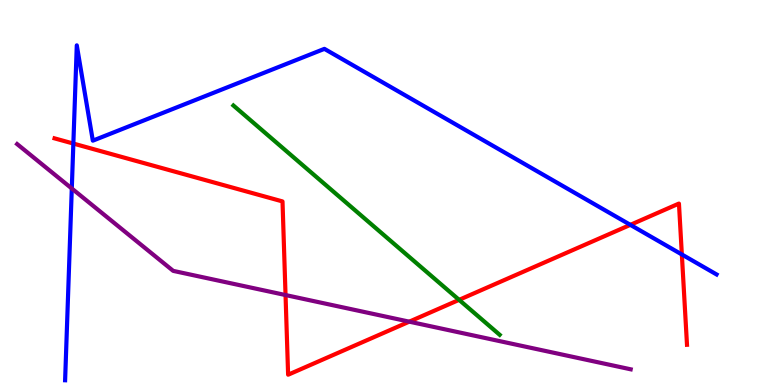[{'lines': ['blue', 'red'], 'intersections': [{'x': 0.947, 'y': 6.27}, {'x': 8.13, 'y': 4.16}, {'x': 8.8, 'y': 3.39}]}, {'lines': ['green', 'red'], 'intersections': [{'x': 5.92, 'y': 2.21}]}, {'lines': ['purple', 'red'], 'intersections': [{'x': 3.68, 'y': 2.34}, {'x': 5.28, 'y': 1.64}]}, {'lines': ['blue', 'green'], 'intersections': []}, {'lines': ['blue', 'purple'], 'intersections': [{'x': 0.926, 'y': 5.1}]}, {'lines': ['green', 'purple'], 'intersections': []}]